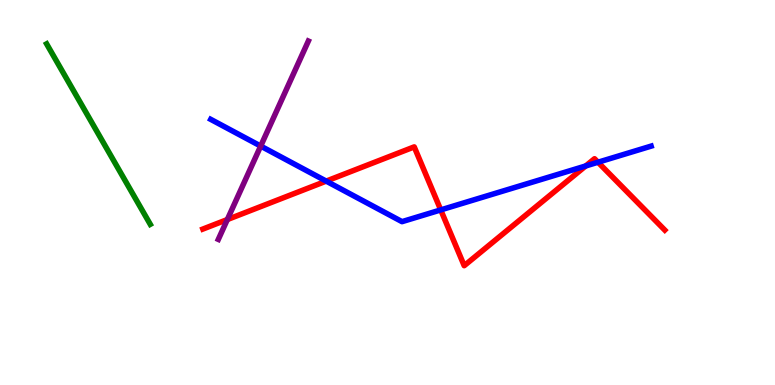[{'lines': ['blue', 'red'], 'intersections': [{'x': 4.21, 'y': 5.3}, {'x': 5.69, 'y': 4.55}, {'x': 7.56, 'y': 5.69}, {'x': 7.72, 'y': 5.79}]}, {'lines': ['green', 'red'], 'intersections': []}, {'lines': ['purple', 'red'], 'intersections': [{'x': 2.93, 'y': 4.3}]}, {'lines': ['blue', 'green'], 'intersections': []}, {'lines': ['blue', 'purple'], 'intersections': [{'x': 3.36, 'y': 6.21}]}, {'lines': ['green', 'purple'], 'intersections': []}]